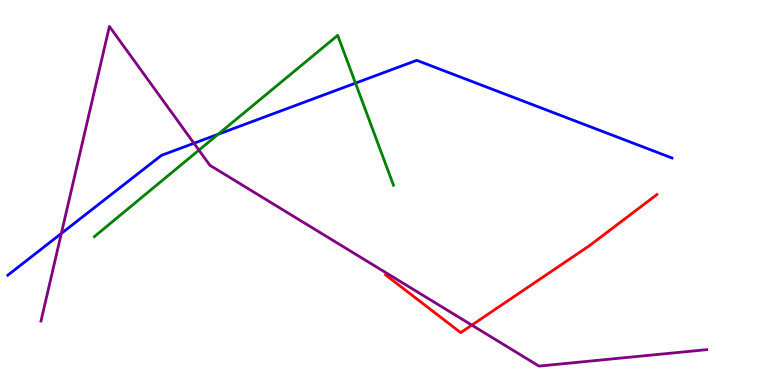[{'lines': ['blue', 'red'], 'intersections': []}, {'lines': ['green', 'red'], 'intersections': []}, {'lines': ['purple', 'red'], 'intersections': [{'x': 6.09, 'y': 1.56}]}, {'lines': ['blue', 'green'], 'intersections': [{'x': 2.81, 'y': 6.51}, {'x': 4.59, 'y': 7.84}]}, {'lines': ['blue', 'purple'], 'intersections': [{'x': 0.791, 'y': 3.94}, {'x': 2.5, 'y': 6.28}]}, {'lines': ['green', 'purple'], 'intersections': [{'x': 2.57, 'y': 6.1}]}]